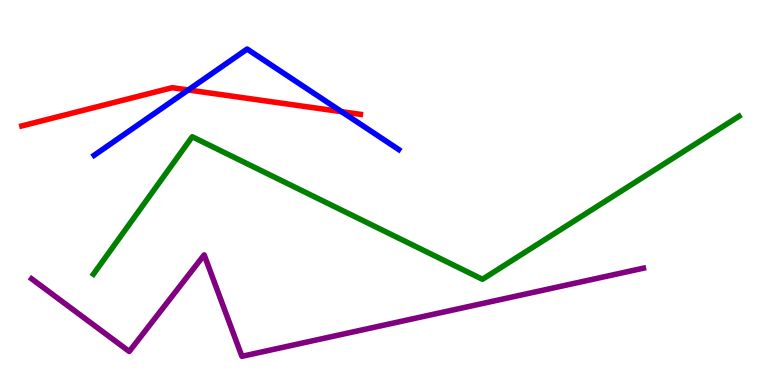[{'lines': ['blue', 'red'], 'intersections': [{'x': 2.43, 'y': 7.66}, {'x': 4.41, 'y': 7.1}]}, {'lines': ['green', 'red'], 'intersections': []}, {'lines': ['purple', 'red'], 'intersections': []}, {'lines': ['blue', 'green'], 'intersections': []}, {'lines': ['blue', 'purple'], 'intersections': []}, {'lines': ['green', 'purple'], 'intersections': []}]